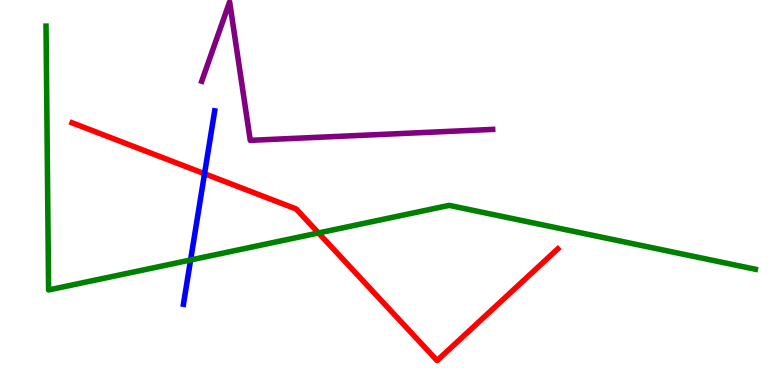[{'lines': ['blue', 'red'], 'intersections': [{'x': 2.64, 'y': 5.49}]}, {'lines': ['green', 'red'], 'intersections': [{'x': 4.11, 'y': 3.95}]}, {'lines': ['purple', 'red'], 'intersections': []}, {'lines': ['blue', 'green'], 'intersections': [{'x': 2.46, 'y': 3.25}]}, {'lines': ['blue', 'purple'], 'intersections': []}, {'lines': ['green', 'purple'], 'intersections': []}]